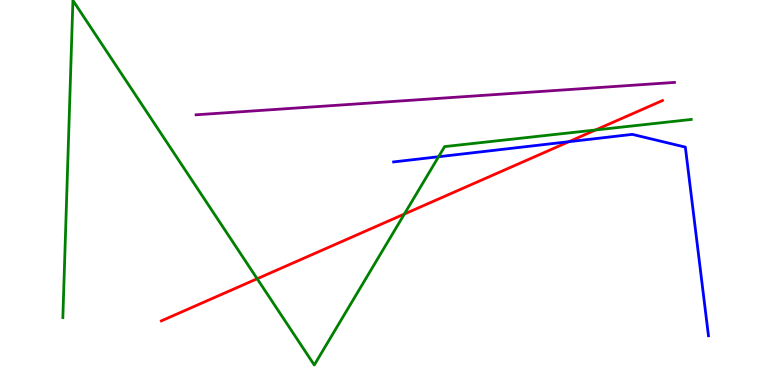[{'lines': ['blue', 'red'], 'intersections': [{'x': 7.34, 'y': 6.32}]}, {'lines': ['green', 'red'], 'intersections': [{'x': 3.32, 'y': 2.76}, {'x': 5.22, 'y': 4.44}, {'x': 7.68, 'y': 6.62}]}, {'lines': ['purple', 'red'], 'intersections': []}, {'lines': ['blue', 'green'], 'intersections': [{'x': 5.66, 'y': 5.93}]}, {'lines': ['blue', 'purple'], 'intersections': []}, {'lines': ['green', 'purple'], 'intersections': []}]